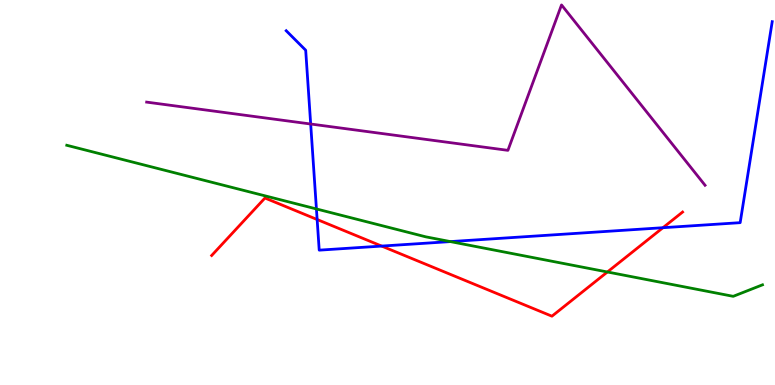[{'lines': ['blue', 'red'], 'intersections': [{'x': 4.09, 'y': 4.3}, {'x': 4.92, 'y': 3.61}, {'x': 8.55, 'y': 4.09}]}, {'lines': ['green', 'red'], 'intersections': [{'x': 7.84, 'y': 2.94}]}, {'lines': ['purple', 'red'], 'intersections': []}, {'lines': ['blue', 'green'], 'intersections': [{'x': 4.08, 'y': 4.57}, {'x': 5.81, 'y': 3.72}]}, {'lines': ['blue', 'purple'], 'intersections': [{'x': 4.01, 'y': 6.78}]}, {'lines': ['green', 'purple'], 'intersections': []}]